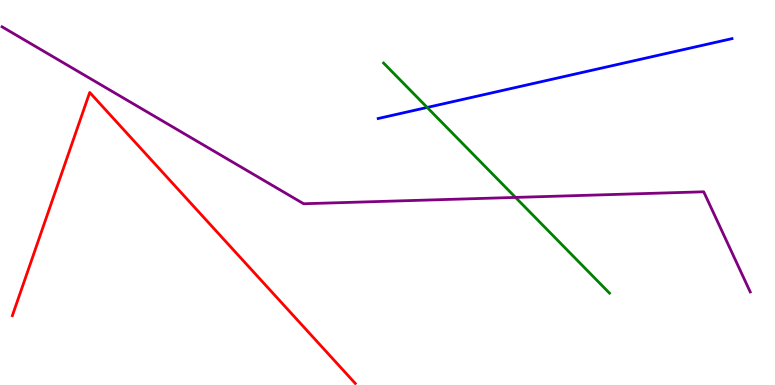[{'lines': ['blue', 'red'], 'intersections': []}, {'lines': ['green', 'red'], 'intersections': []}, {'lines': ['purple', 'red'], 'intersections': []}, {'lines': ['blue', 'green'], 'intersections': [{'x': 5.51, 'y': 7.21}]}, {'lines': ['blue', 'purple'], 'intersections': []}, {'lines': ['green', 'purple'], 'intersections': [{'x': 6.65, 'y': 4.87}]}]